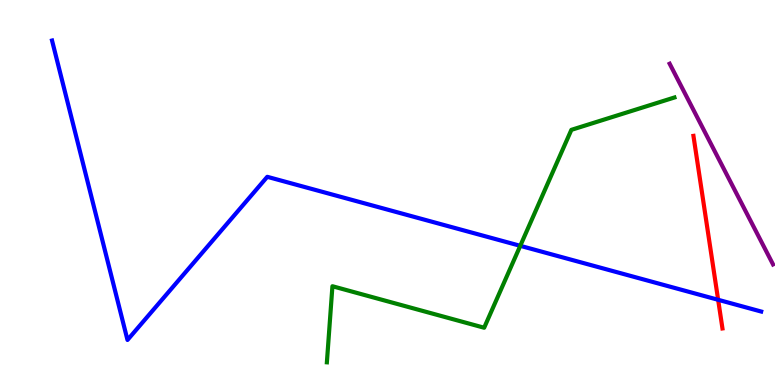[{'lines': ['blue', 'red'], 'intersections': [{'x': 9.27, 'y': 2.21}]}, {'lines': ['green', 'red'], 'intersections': []}, {'lines': ['purple', 'red'], 'intersections': []}, {'lines': ['blue', 'green'], 'intersections': [{'x': 6.71, 'y': 3.62}]}, {'lines': ['blue', 'purple'], 'intersections': []}, {'lines': ['green', 'purple'], 'intersections': []}]